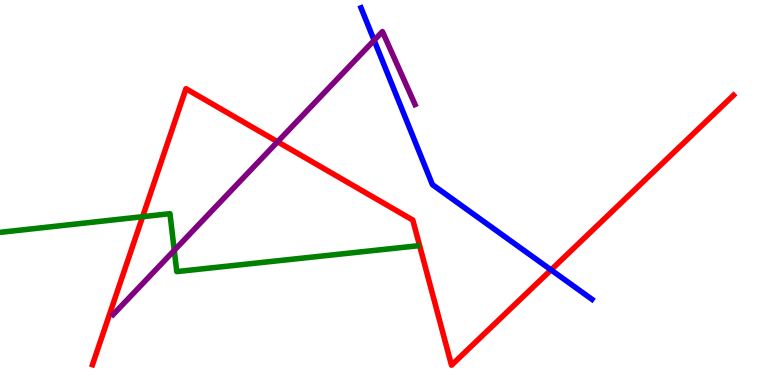[{'lines': ['blue', 'red'], 'intersections': [{'x': 7.11, 'y': 2.99}]}, {'lines': ['green', 'red'], 'intersections': [{'x': 1.84, 'y': 4.37}]}, {'lines': ['purple', 'red'], 'intersections': [{'x': 3.58, 'y': 6.32}]}, {'lines': ['blue', 'green'], 'intersections': []}, {'lines': ['blue', 'purple'], 'intersections': [{'x': 4.83, 'y': 8.95}]}, {'lines': ['green', 'purple'], 'intersections': [{'x': 2.25, 'y': 3.5}]}]